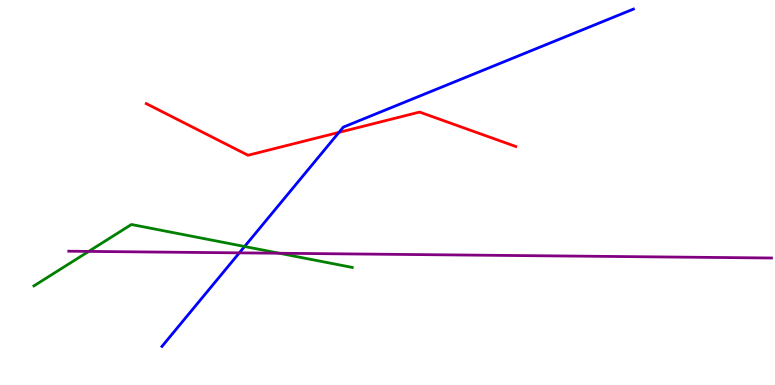[{'lines': ['blue', 'red'], 'intersections': [{'x': 4.37, 'y': 6.56}]}, {'lines': ['green', 'red'], 'intersections': []}, {'lines': ['purple', 'red'], 'intersections': []}, {'lines': ['blue', 'green'], 'intersections': [{'x': 3.16, 'y': 3.6}]}, {'lines': ['blue', 'purple'], 'intersections': [{'x': 3.09, 'y': 3.43}]}, {'lines': ['green', 'purple'], 'intersections': [{'x': 1.14, 'y': 3.47}, {'x': 3.6, 'y': 3.42}]}]